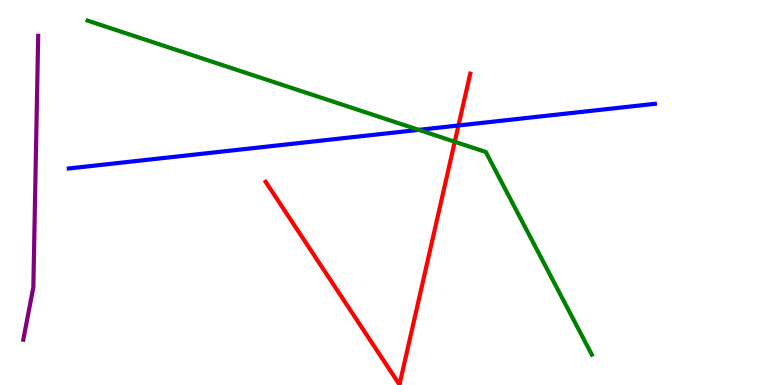[{'lines': ['blue', 'red'], 'intersections': [{'x': 5.92, 'y': 6.74}]}, {'lines': ['green', 'red'], 'intersections': [{'x': 5.87, 'y': 6.32}]}, {'lines': ['purple', 'red'], 'intersections': []}, {'lines': ['blue', 'green'], 'intersections': [{'x': 5.4, 'y': 6.63}]}, {'lines': ['blue', 'purple'], 'intersections': []}, {'lines': ['green', 'purple'], 'intersections': []}]